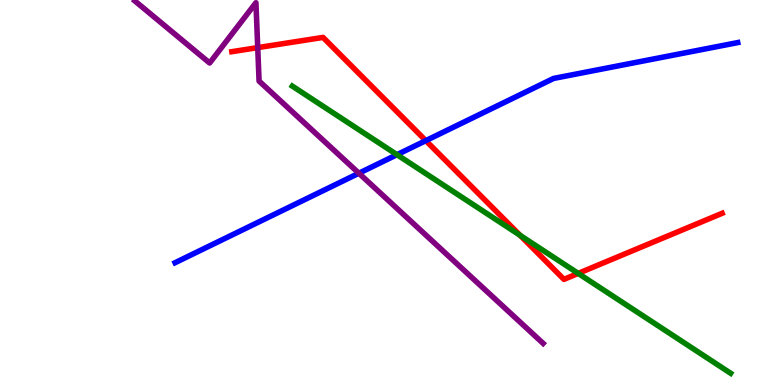[{'lines': ['blue', 'red'], 'intersections': [{'x': 5.49, 'y': 6.35}]}, {'lines': ['green', 'red'], 'intersections': [{'x': 6.71, 'y': 3.89}, {'x': 7.46, 'y': 2.9}]}, {'lines': ['purple', 'red'], 'intersections': [{'x': 3.33, 'y': 8.76}]}, {'lines': ['blue', 'green'], 'intersections': [{'x': 5.12, 'y': 5.98}]}, {'lines': ['blue', 'purple'], 'intersections': [{'x': 4.63, 'y': 5.5}]}, {'lines': ['green', 'purple'], 'intersections': []}]